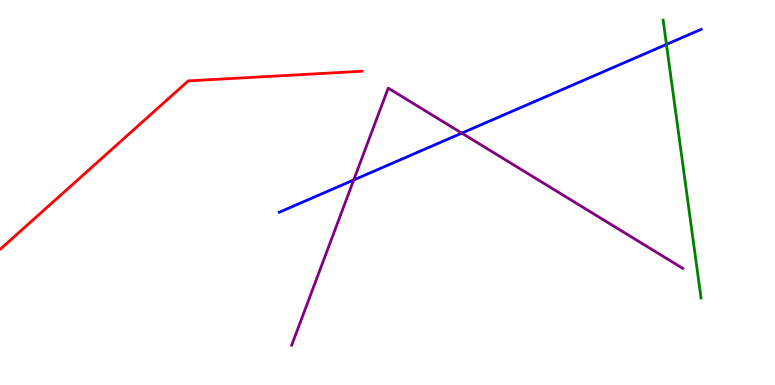[{'lines': ['blue', 'red'], 'intersections': []}, {'lines': ['green', 'red'], 'intersections': []}, {'lines': ['purple', 'red'], 'intersections': []}, {'lines': ['blue', 'green'], 'intersections': [{'x': 8.6, 'y': 8.85}]}, {'lines': ['blue', 'purple'], 'intersections': [{'x': 4.56, 'y': 5.33}, {'x': 5.96, 'y': 6.54}]}, {'lines': ['green', 'purple'], 'intersections': []}]